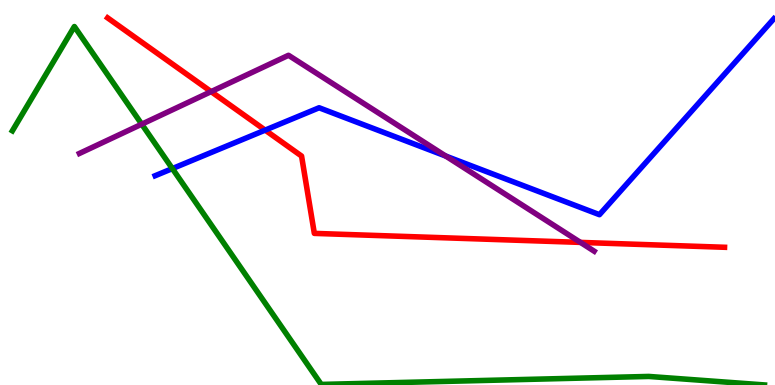[{'lines': ['blue', 'red'], 'intersections': [{'x': 3.42, 'y': 6.62}]}, {'lines': ['green', 'red'], 'intersections': []}, {'lines': ['purple', 'red'], 'intersections': [{'x': 2.72, 'y': 7.62}, {'x': 7.49, 'y': 3.7}]}, {'lines': ['blue', 'green'], 'intersections': [{'x': 2.22, 'y': 5.62}]}, {'lines': ['blue', 'purple'], 'intersections': [{'x': 5.75, 'y': 5.95}]}, {'lines': ['green', 'purple'], 'intersections': [{'x': 1.83, 'y': 6.77}]}]